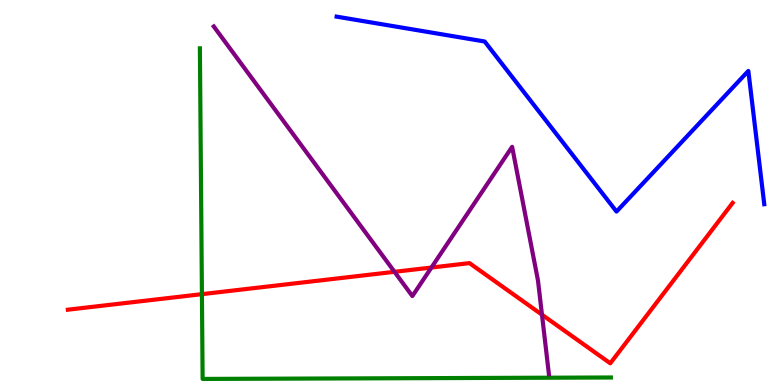[{'lines': ['blue', 'red'], 'intersections': []}, {'lines': ['green', 'red'], 'intersections': [{'x': 2.61, 'y': 2.36}]}, {'lines': ['purple', 'red'], 'intersections': [{'x': 5.09, 'y': 2.94}, {'x': 5.57, 'y': 3.05}, {'x': 6.99, 'y': 1.83}]}, {'lines': ['blue', 'green'], 'intersections': []}, {'lines': ['blue', 'purple'], 'intersections': []}, {'lines': ['green', 'purple'], 'intersections': []}]